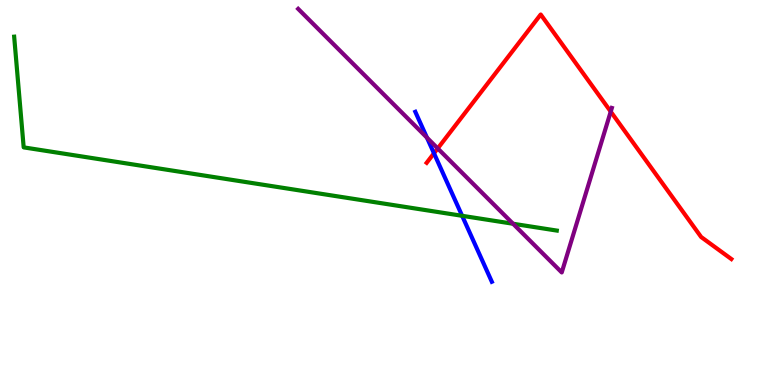[{'lines': ['blue', 'red'], 'intersections': [{'x': 5.6, 'y': 6.02}]}, {'lines': ['green', 'red'], 'intersections': []}, {'lines': ['purple', 'red'], 'intersections': [{'x': 5.65, 'y': 6.14}, {'x': 7.88, 'y': 7.1}]}, {'lines': ['blue', 'green'], 'intersections': [{'x': 5.96, 'y': 4.39}]}, {'lines': ['blue', 'purple'], 'intersections': [{'x': 5.51, 'y': 6.42}]}, {'lines': ['green', 'purple'], 'intersections': [{'x': 6.62, 'y': 4.19}]}]